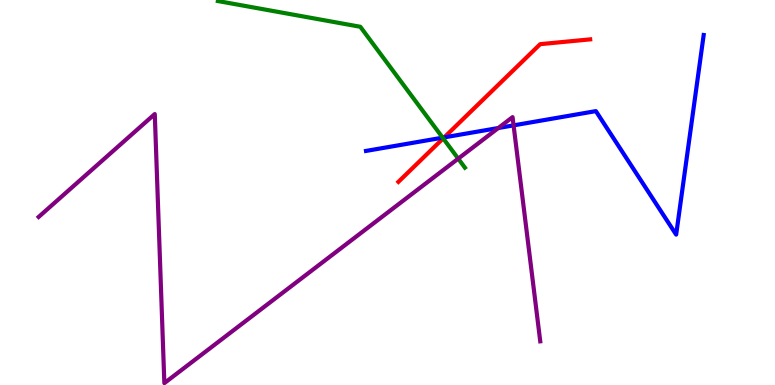[{'lines': ['blue', 'red'], 'intersections': [{'x': 5.73, 'y': 6.43}]}, {'lines': ['green', 'red'], 'intersections': [{'x': 5.72, 'y': 6.41}]}, {'lines': ['purple', 'red'], 'intersections': []}, {'lines': ['blue', 'green'], 'intersections': [{'x': 5.71, 'y': 6.42}]}, {'lines': ['blue', 'purple'], 'intersections': [{'x': 6.43, 'y': 6.67}, {'x': 6.63, 'y': 6.74}]}, {'lines': ['green', 'purple'], 'intersections': [{'x': 5.91, 'y': 5.88}]}]